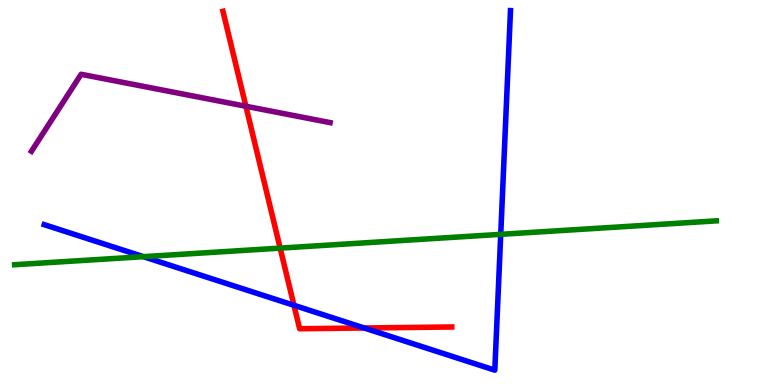[{'lines': ['blue', 'red'], 'intersections': [{'x': 3.79, 'y': 2.07}, {'x': 4.7, 'y': 1.48}]}, {'lines': ['green', 'red'], 'intersections': [{'x': 3.61, 'y': 3.56}]}, {'lines': ['purple', 'red'], 'intersections': [{'x': 3.17, 'y': 7.24}]}, {'lines': ['blue', 'green'], 'intersections': [{'x': 1.85, 'y': 3.33}, {'x': 6.46, 'y': 3.91}]}, {'lines': ['blue', 'purple'], 'intersections': []}, {'lines': ['green', 'purple'], 'intersections': []}]